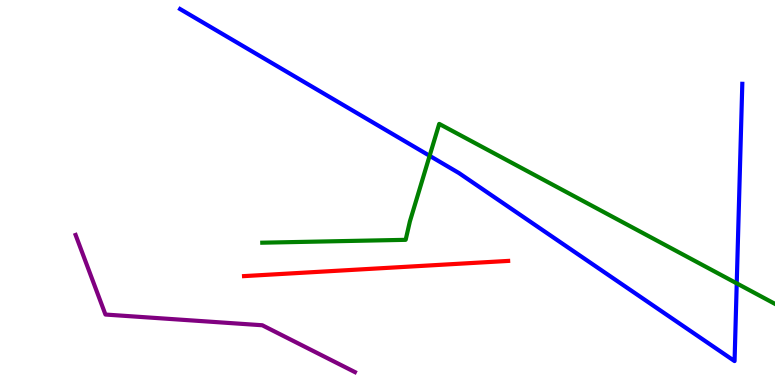[{'lines': ['blue', 'red'], 'intersections': []}, {'lines': ['green', 'red'], 'intersections': []}, {'lines': ['purple', 'red'], 'intersections': []}, {'lines': ['blue', 'green'], 'intersections': [{'x': 5.54, 'y': 5.95}, {'x': 9.51, 'y': 2.64}]}, {'lines': ['blue', 'purple'], 'intersections': []}, {'lines': ['green', 'purple'], 'intersections': []}]